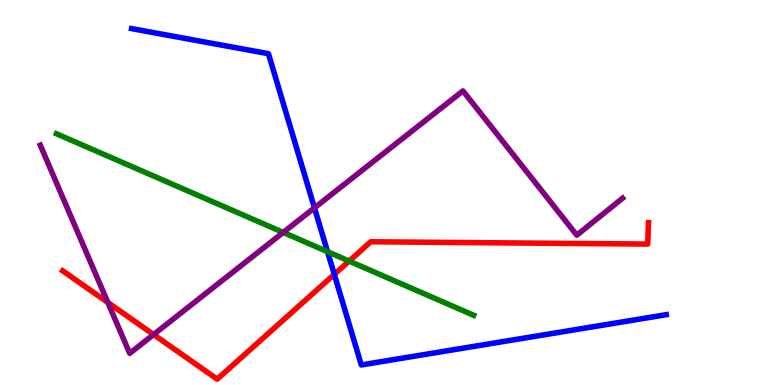[{'lines': ['blue', 'red'], 'intersections': [{'x': 4.31, 'y': 2.87}]}, {'lines': ['green', 'red'], 'intersections': [{'x': 4.5, 'y': 3.22}]}, {'lines': ['purple', 'red'], 'intersections': [{'x': 1.39, 'y': 2.14}, {'x': 1.98, 'y': 1.31}]}, {'lines': ['blue', 'green'], 'intersections': [{'x': 4.23, 'y': 3.46}]}, {'lines': ['blue', 'purple'], 'intersections': [{'x': 4.06, 'y': 4.6}]}, {'lines': ['green', 'purple'], 'intersections': [{'x': 3.65, 'y': 3.96}]}]